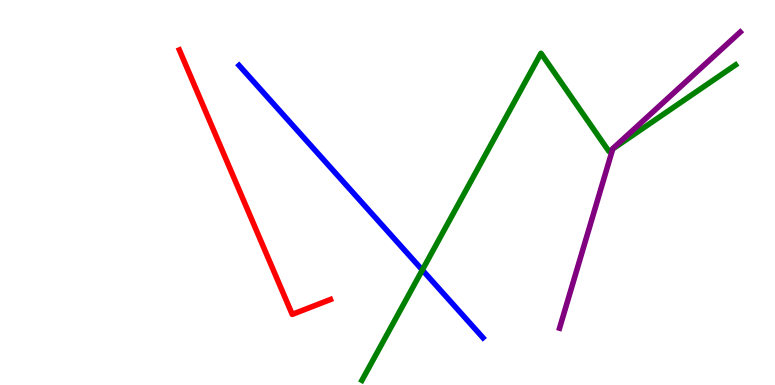[{'lines': ['blue', 'red'], 'intersections': []}, {'lines': ['green', 'red'], 'intersections': []}, {'lines': ['purple', 'red'], 'intersections': []}, {'lines': ['blue', 'green'], 'intersections': [{'x': 5.45, 'y': 2.99}]}, {'lines': ['blue', 'purple'], 'intersections': []}, {'lines': ['green', 'purple'], 'intersections': [{'x': 7.91, 'y': 6.13}]}]